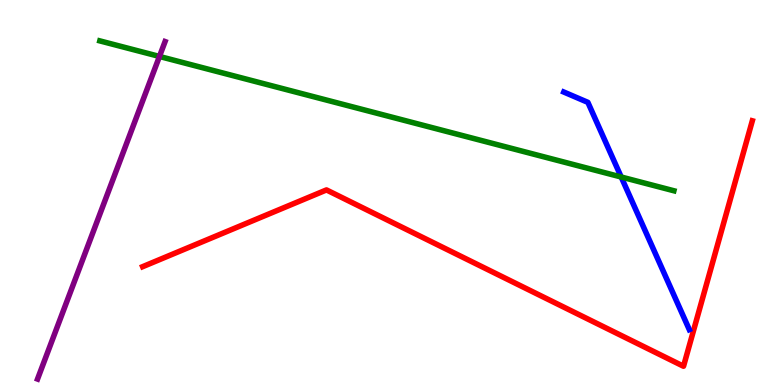[{'lines': ['blue', 'red'], 'intersections': []}, {'lines': ['green', 'red'], 'intersections': []}, {'lines': ['purple', 'red'], 'intersections': []}, {'lines': ['blue', 'green'], 'intersections': [{'x': 8.02, 'y': 5.4}]}, {'lines': ['blue', 'purple'], 'intersections': []}, {'lines': ['green', 'purple'], 'intersections': [{'x': 2.06, 'y': 8.53}]}]